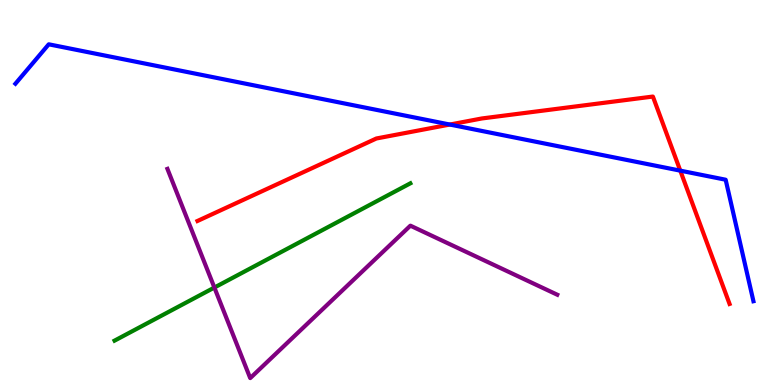[{'lines': ['blue', 'red'], 'intersections': [{'x': 5.8, 'y': 6.77}, {'x': 8.78, 'y': 5.57}]}, {'lines': ['green', 'red'], 'intersections': []}, {'lines': ['purple', 'red'], 'intersections': []}, {'lines': ['blue', 'green'], 'intersections': []}, {'lines': ['blue', 'purple'], 'intersections': []}, {'lines': ['green', 'purple'], 'intersections': [{'x': 2.77, 'y': 2.53}]}]